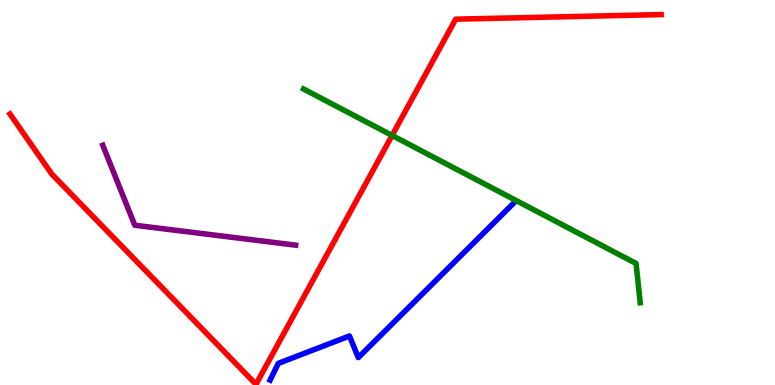[{'lines': ['blue', 'red'], 'intersections': []}, {'lines': ['green', 'red'], 'intersections': [{'x': 5.06, 'y': 6.48}]}, {'lines': ['purple', 'red'], 'intersections': []}, {'lines': ['blue', 'green'], 'intersections': []}, {'lines': ['blue', 'purple'], 'intersections': []}, {'lines': ['green', 'purple'], 'intersections': []}]